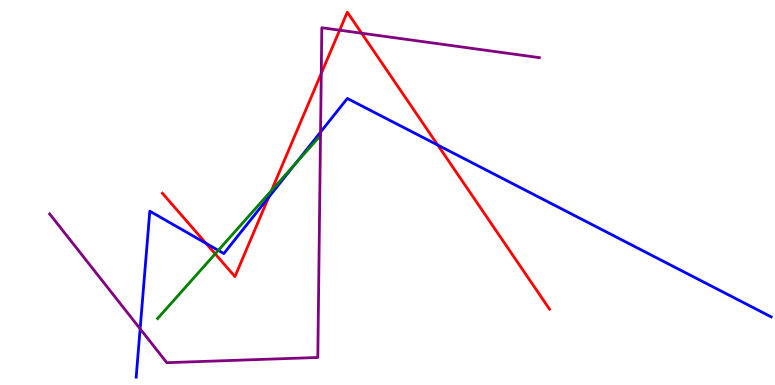[{'lines': ['blue', 'red'], 'intersections': [{'x': 2.66, 'y': 3.68}, {'x': 3.47, 'y': 4.88}, {'x': 5.65, 'y': 6.23}]}, {'lines': ['green', 'red'], 'intersections': [{'x': 2.78, 'y': 3.41}, {'x': 3.5, 'y': 5.05}]}, {'lines': ['purple', 'red'], 'intersections': [{'x': 4.15, 'y': 8.09}, {'x': 4.38, 'y': 9.22}, {'x': 4.67, 'y': 9.14}]}, {'lines': ['blue', 'green'], 'intersections': [{'x': 2.82, 'y': 3.5}, {'x': 3.81, 'y': 5.74}]}, {'lines': ['blue', 'purple'], 'intersections': [{'x': 1.81, 'y': 1.46}, {'x': 4.14, 'y': 6.57}]}, {'lines': ['green', 'purple'], 'intersections': []}]